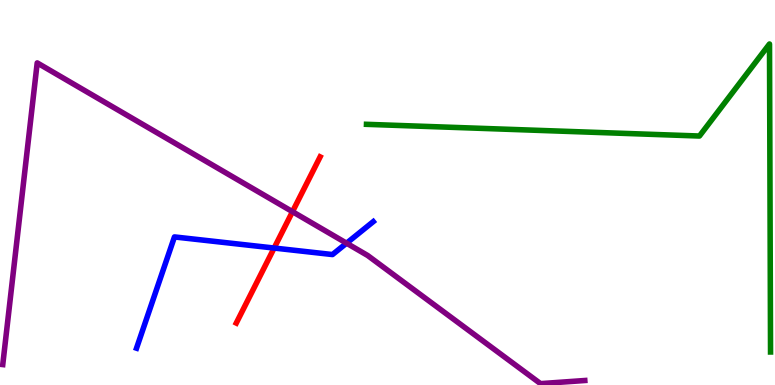[{'lines': ['blue', 'red'], 'intersections': [{'x': 3.54, 'y': 3.56}]}, {'lines': ['green', 'red'], 'intersections': []}, {'lines': ['purple', 'red'], 'intersections': [{'x': 3.77, 'y': 4.5}]}, {'lines': ['blue', 'green'], 'intersections': []}, {'lines': ['blue', 'purple'], 'intersections': [{'x': 4.47, 'y': 3.68}]}, {'lines': ['green', 'purple'], 'intersections': []}]